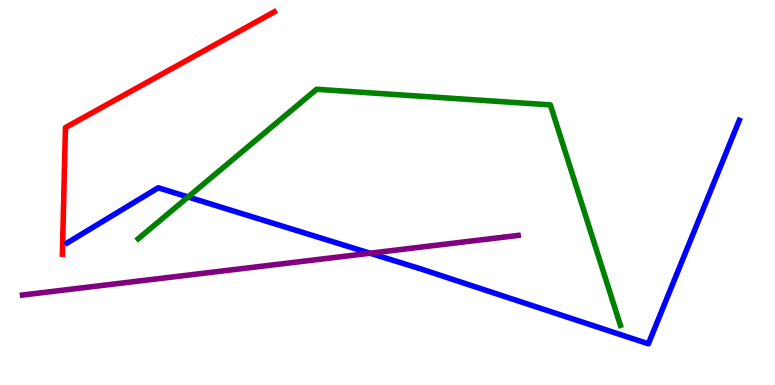[{'lines': ['blue', 'red'], 'intersections': []}, {'lines': ['green', 'red'], 'intersections': []}, {'lines': ['purple', 'red'], 'intersections': []}, {'lines': ['blue', 'green'], 'intersections': [{'x': 2.43, 'y': 4.88}]}, {'lines': ['blue', 'purple'], 'intersections': [{'x': 4.77, 'y': 3.42}]}, {'lines': ['green', 'purple'], 'intersections': []}]